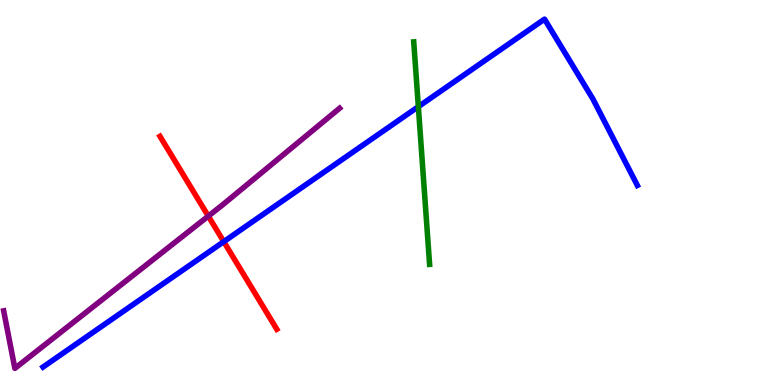[{'lines': ['blue', 'red'], 'intersections': [{'x': 2.89, 'y': 3.72}]}, {'lines': ['green', 'red'], 'intersections': []}, {'lines': ['purple', 'red'], 'intersections': [{'x': 2.69, 'y': 4.39}]}, {'lines': ['blue', 'green'], 'intersections': [{'x': 5.4, 'y': 7.23}]}, {'lines': ['blue', 'purple'], 'intersections': []}, {'lines': ['green', 'purple'], 'intersections': []}]